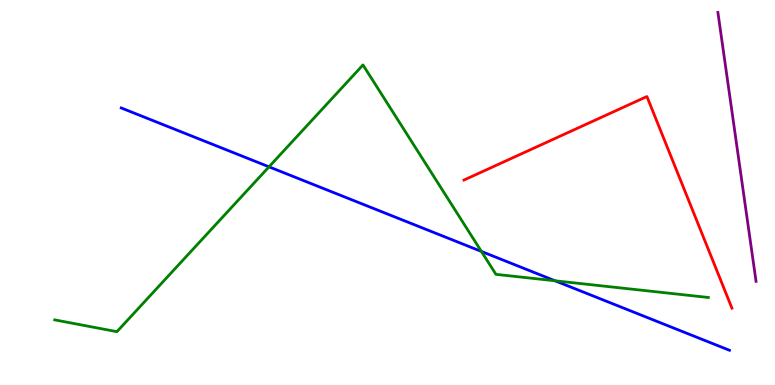[{'lines': ['blue', 'red'], 'intersections': []}, {'lines': ['green', 'red'], 'intersections': []}, {'lines': ['purple', 'red'], 'intersections': []}, {'lines': ['blue', 'green'], 'intersections': [{'x': 3.47, 'y': 5.67}, {'x': 6.21, 'y': 3.47}, {'x': 7.16, 'y': 2.71}]}, {'lines': ['blue', 'purple'], 'intersections': []}, {'lines': ['green', 'purple'], 'intersections': []}]